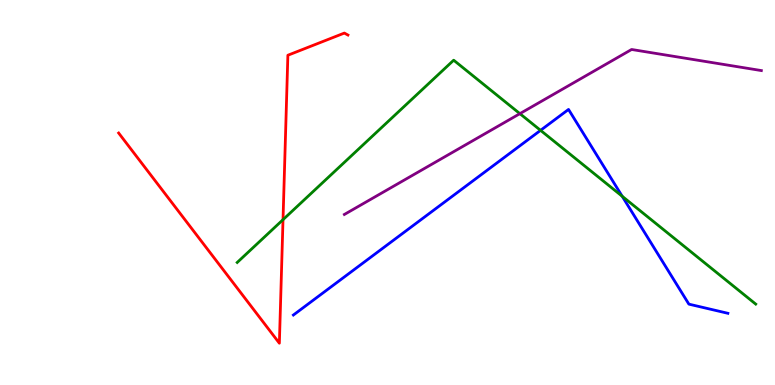[{'lines': ['blue', 'red'], 'intersections': []}, {'lines': ['green', 'red'], 'intersections': [{'x': 3.65, 'y': 4.29}]}, {'lines': ['purple', 'red'], 'intersections': []}, {'lines': ['blue', 'green'], 'intersections': [{'x': 6.97, 'y': 6.61}, {'x': 8.03, 'y': 4.9}]}, {'lines': ['blue', 'purple'], 'intersections': []}, {'lines': ['green', 'purple'], 'intersections': [{'x': 6.71, 'y': 7.05}]}]